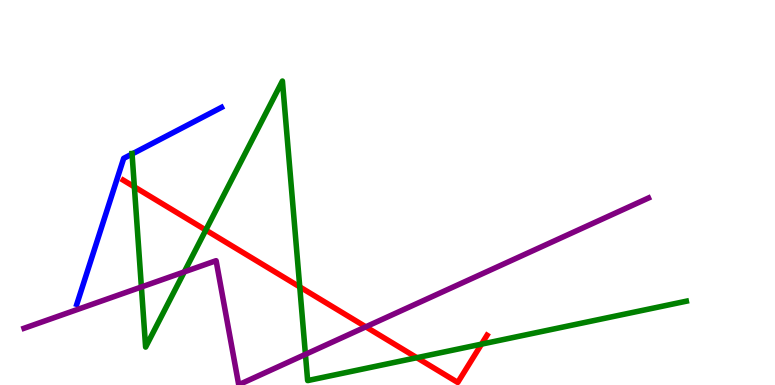[{'lines': ['blue', 'red'], 'intersections': []}, {'lines': ['green', 'red'], 'intersections': [{'x': 1.73, 'y': 5.15}, {'x': 2.66, 'y': 4.02}, {'x': 3.87, 'y': 2.55}, {'x': 5.38, 'y': 0.709}, {'x': 6.21, 'y': 1.06}]}, {'lines': ['purple', 'red'], 'intersections': [{'x': 4.72, 'y': 1.51}]}, {'lines': ['blue', 'green'], 'intersections': [{'x': 1.7, 'y': 6.0}]}, {'lines': ['blue', 'purple'], 'intersections': []}, {'lines': ['green', 'purple'], 'intersections': [{'x': 1.82, 'y': 2.55}, {'x': 2.38, 'y': 2.94}, {'x': 3.94, 'y': 0.796}]}]